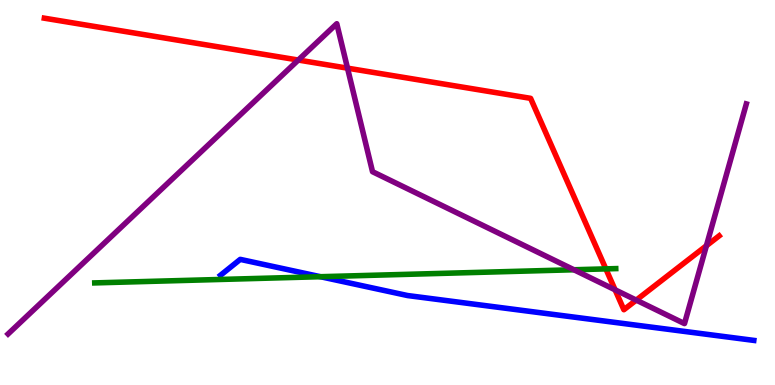[{'lines': ['blue', 'red'], 'intersections': []}, {'lines': ['green', 'red'], 'intersections': [{'x': 7.82, 'y': 3.02}]}, {'lines': ['purple', 'red'], 'intersections': [{'x': 3.85, 'y': 8.44}, {'x': 4.48, 'y': 8.23}, {'x': 7.94, 'y': 2.47}, {'x': 8.21, 'y': 2.2}, {'x': 9.11, 'y': 3.62}]}, {'lines': ['blue', 'green'], 'intersections': [{'x': 4.13, 'y': 2.81}]}, {'lines': ['blue', 'purple'], 'intersections': []}, {'lines': ['green', 'purple'], 'intersections': [{'x': 7.41, 'y': 2.99}]}]